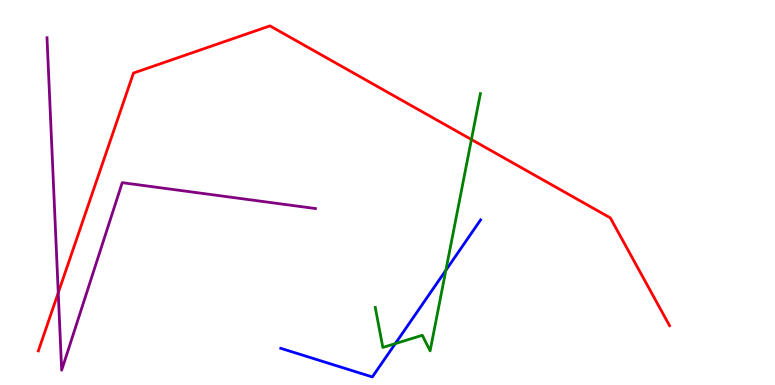[{'lines': ['blue', 'red'], 'intersections': []}, {'lines': ['green', 'red'], 'intersections': [{'x': 6.08, 'y': 6.38}]}, {'lines': ['purple', 'red'], 'intersections': [{'x': 0.752, 'y': 2.4}]}, {'lines': ['blue', 'green'], 'intersections': [{'x': 5.1, 'y': 1.08}, {'x': 5.75, 'y': 2.98}]}, {'lines': ['blue', 'purple'], 'intersections': []}, {'lines': ['green', 'purple'], 'intersections': []}]